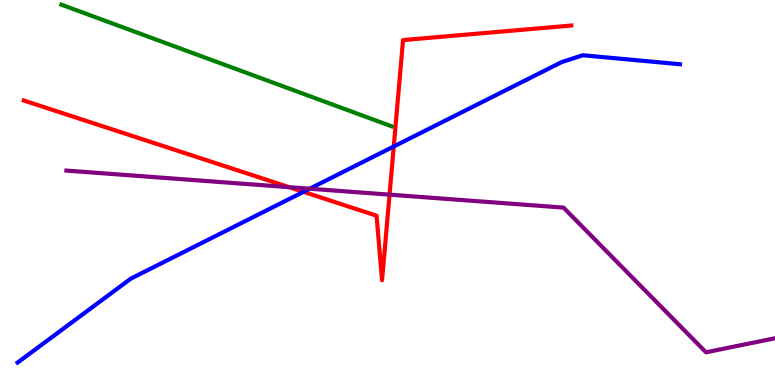[{'lines': ['blue', 'red'], 'intersections': [{'x': 3.92, 'y': 5.02}, {'x': 5.08, 'y': 6.2}]}, {'lines': ['green', 'red'], 'intersections': []}, {'lines': ['purple', 'red'], 'intersections': [{'x': 3.73, 'y': 5.14}, {'x': 5.03, 'y': 4.94}]}, {'lines': ['blue', 'green'], 'intersections': []}, {'lines': ['blue', 'purple'], 'intersections': [{'x': 4.0, 'y': 5.1}]}, {'lines': ['green', 'purple'], 'intersections': []}]